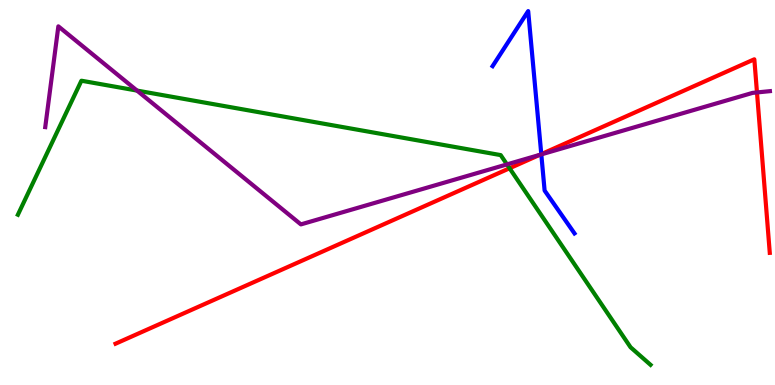[{'lines': ['blue', 'red'], 'intersections': [{'x': 6.98, 'y': 6.0}]}, {'lines': ['green', 'red'], 'intersections': [{'x': 6.58, 'y': 5.63}]}, {'lines': ['purple', 'red'], 'intersections': [{'x': 6.96, 'y': 5.98}, {'x': 9.77, 'y': 7.6}]}, {'lines': ['blue', 'green'], 'intersections': []}, {'lines': ['blue', 'purple'], 'intersections': [{'x': 6.98, 'y': 5.99}]}, {'lines': ['green', 'purple'], 'intersections': [{'x': 1.77, 'y': 7.65}, {'x': 6.54, 'y': 5.73}]}]